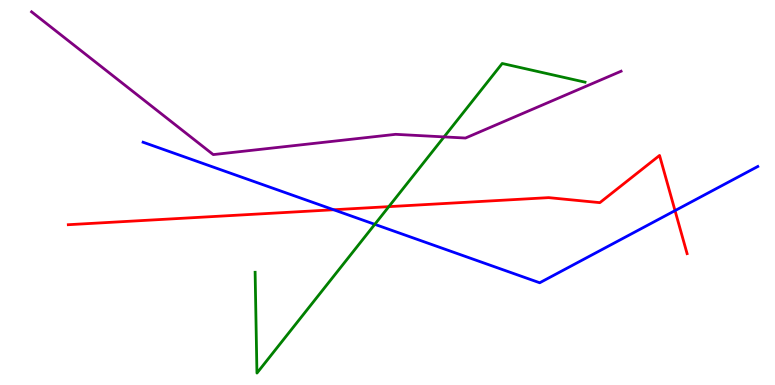[{'lines': ['blue', 'red'], 'intersections': [{'x': 4.31, 'y': 4.55}, {'x': 8.71, 'y': 4.53}]}, {'lines': ['green', 'red'], 'intersections': [{'x': 5.02, 'y': 4.63}]}, {'lines': ['purple', 'red'], 'intersections': []}, {'lines': ['blue', 'green'], 'intersections': [{'x': 4.84, 'y': 4.17}]}, {'lines': ['blue', 'purple'], 'intersections': []}, {'lines': ['green', 'purple'], 'intersections': [{'x': 5.73, 'y': 6.44}]}]